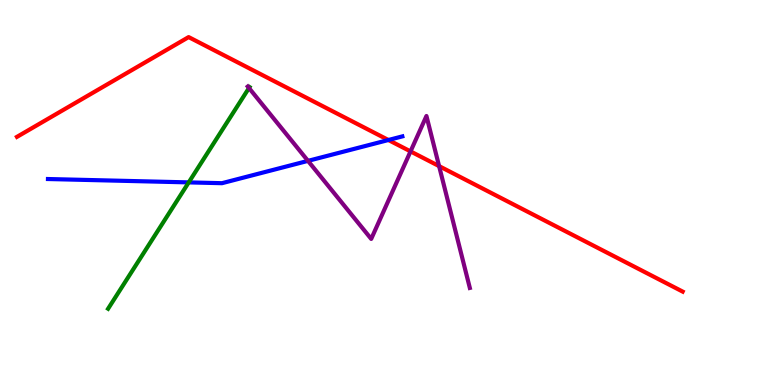[{'lines': ['blue', 'red'], 'intersections': [{'x': 5.01, 'y': 6.36}]}, {'lines': ['green', 'red'], 'intersections': []}, {'lines': ['purple', 'red'], 'intersections': [{'x': 5.3, 'y': 6.07}, {'x': 5.67, 'y': 5.69}]}, {'lines': ['blue', 'green'], 'intersections': [{'x': 2.44, 'y': 5.26}]}, {'lines': ['blue', 'purple'], 'intersections': [{'x': 3.97, 'y': 5.82}]}, {'lines': ['green', 'purple'], 'intersections': [{'x': 3.21, 'y': 7.71}]}]